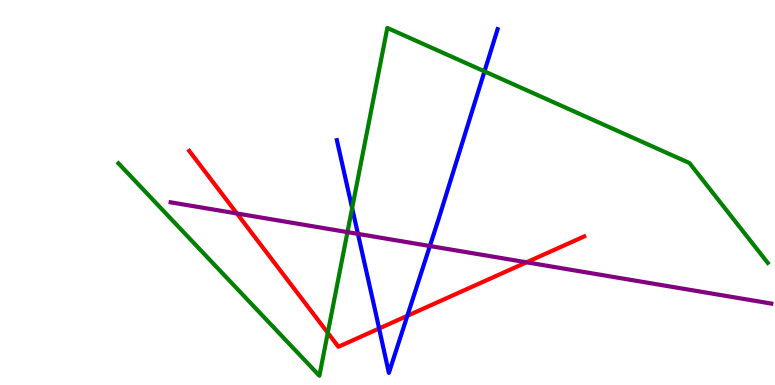[{'lines': ['blue', 'red'], 'intersections': [{'x': 4.89, 'y': 1.47}, {'x': 5.26, 'y': 1.8}]}, {'lines': ['green', 'red'], 'intersections': [{'x': 4.23, 'y': 1.36}]}, {'lines': ['purple', 'red'], 'intersections': [{'x': 3.06, 'y': 4.46}, {'x': 6.79, 'y': 3.19}]}, {'lines': ['blue', 'green'], 'intersections': [{'x': 4.54, 'y': 4.6}, {'x': 6.25, 'y': 8.15}]}, {'lines': ['blue', 'purple'], 'intersections': [{'x': 4.62, 'y': 3.93}, {'x': 5.55, 'y': 3.61}]}, {'lines': ['green', 'purple'], 'intersections': [{'x': 4.48, 'y': 3.97}]}]